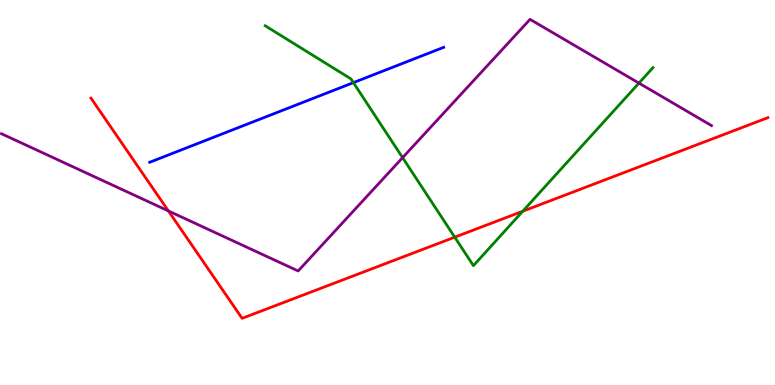[{'lines': ['blue', 'red'], 'intersections': []}, {'lines': ['green', 'red'], 'intersections': [{'x': 5.87, 'y': 3.84}, {'x': 6.75, 'y': 4.51}]}, {'lines': ['purple', 'red'], 'intersections': [{'x': 2.17, 'y': 4.52}]}, {'lines': ['blue', 'green'], 'intersections': [{'x': 4.56, 'y': 7.85}]}, {'lines': ['blue', 'purple'], 'intersections': []}, {'lines': ['green', 'purple'], 'intersections': [{'x': 5.19, 'y': 5.91}, {'x': 8.24, 'y': 7.84}]}]